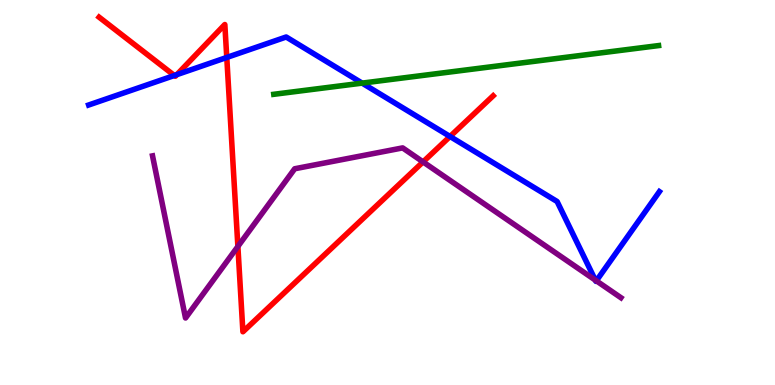[{'lines': ['blue', 'red'], 'intersections': [{'x': 2.25, 'y': 8.04}, {'x': 2.28, 'y': 8.06}, {'x': 2.93, 'y': 8.51}, {'x': 5.81, 'y': 6.46}]}, {'lines': ['green', 'red'], 'intersections': []}, {'lines': ['purple', 'red'], 'intersections': [{'x': 3.07, 'y': 3.6}, {'x': 5.46, 'y': 5.79}]}, {'lines': ['blue', 'green'], 'intersections': [{'x': 4.67, 'y': 7.84}]}, {'lines': ['blue', 'purple'], 'intersections': [{'x': 7.68, 'y': 2.72}, {'x': 7.69, 'y': 2.71}]}, {'lines': ['green', 'purple'], 'intersections': []}]